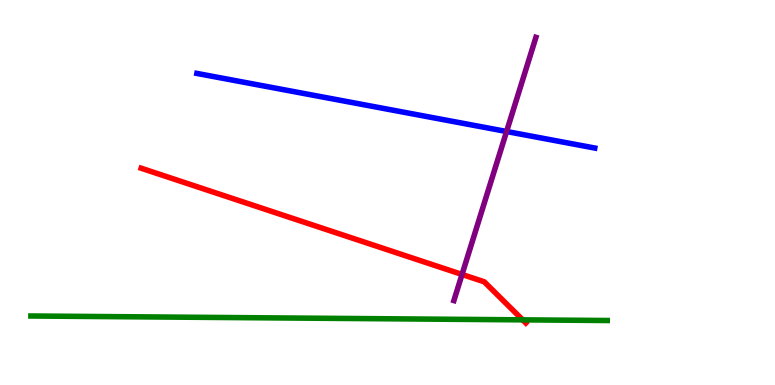[{'lines': ['blue', 'red'], 'intersections': []}, {'lines': ['green', 'red'], 'intersections': [{'x': 6.74, 'y': 1.69}]}, {'lines': ['purple', 'red'], 'intersections': [{'x': 5.96, 'y': 2.87}]}, {'lines': ['blue', 'green'], 'intersections': []}, {'lines': ['blue', 'purple'], 'intersections': [{'x': 6.54, 'y': 6.58}]}, {'lines': ['green', 'purple'], 'intersections': []}]